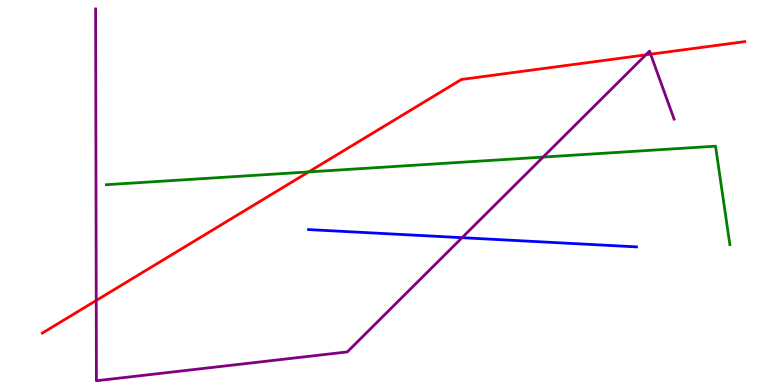[{'lines': ['blue', 'red'], 'intersections': []}, {'lines': ['green', 'red'], 'intersections': [{'x': 3.98, 'y': 5.53}]}, {'lines': ['purple', 'red'], 'intersections': [{'x': 1.24, 'y': 2.2}, {'x': 8.33, 'y': 8.58}, {'x': 8.4, 'y': 8.59}]}, {'lines': ['blue', 'green'], 'intersections': []}, {'lines': ['blue', 'purple'], 'intersections': [{'x': 5.96, 'y': 3.83}]}, {'lines': ['green', 'purple'], 'intersections': [{'x': 7.01, 'y': 5.92}]}]